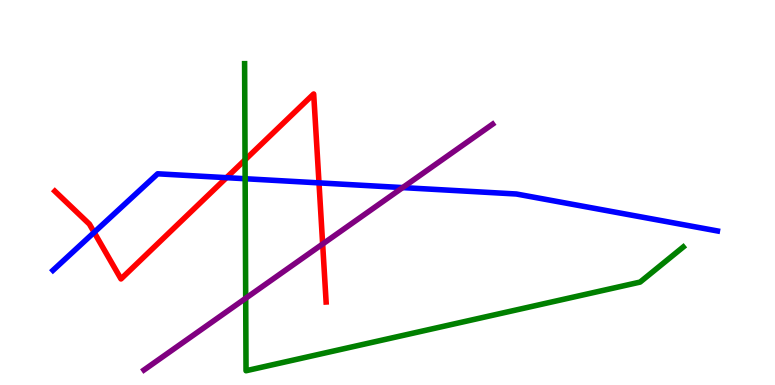[{'lines': ['blue', 'red'], 'intersections': [{'x': 1.21, 'y': 3.96}, {'x': 2.92, 'y': 5.39}, {'x': 4.12, 'y': 5.25}]}, {'lines': ['green', 'red'], 'intersections': [{'x': 3.16, 'y': 5.85}]}, {'lines': ['purple', 'red'], 'intersections': [{'x': 4.16, 'y': 3.66}]}, {'lines': ['blue', 'green'], 'intersections': [{'x': 3.16, 'y': 5.36}]}, {'lines': ['blue', 'purple'], 'intersections': [{'x': 5.2, 'y': 5.13}]}, {'lines': ['green', 'purple'], 'intersections': [{'x': 3.17, 'y': 2.25}]}]